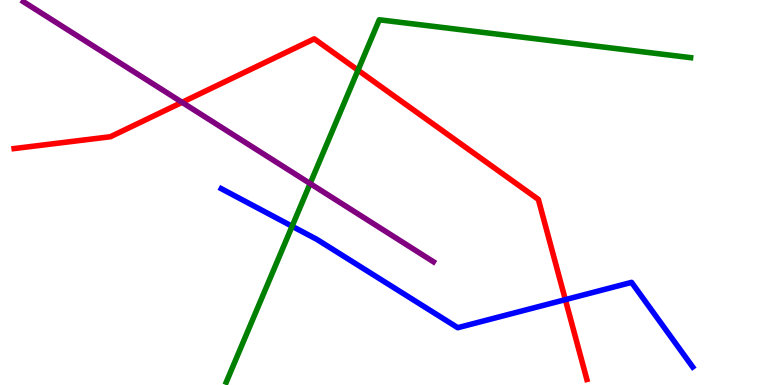[{'lines': ['blue', 'red'], 'intersections': [{'x': 7.29, 'y': 2.22}]}, {'lines': ['green', 'red'], 'intersections': [{'x': 4.62, 'y': 8.18}]}, {'lines': ['purple', 'red'], 'intersections': [{'x': 2.35, 'y': 7.34}]}, {'lines': ['blue', 'green'], 'intersections': [{'x': 3.77, 'y': 4.12}]}, {'lines': ['blue', 'purple'], 'intersections': []}, {'lines': ['green', 'purple'], 'intersections': [{'x': 4.0, 'y': 5.23}]}]